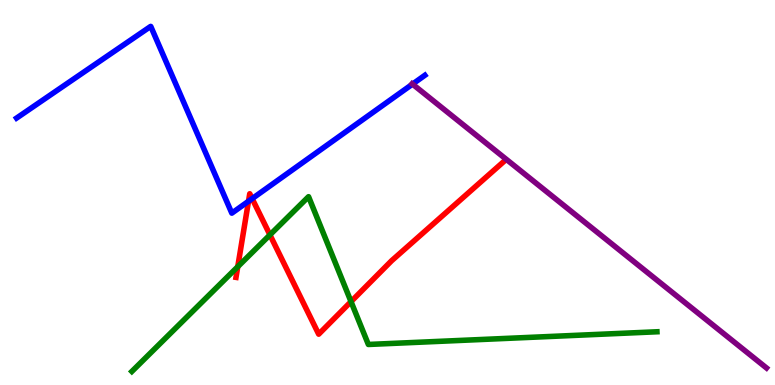[{'lines': ['blue', 'red'], 'intersections': [{'x': 3.21, 'y': 4.77}, {'x': 3.25, 'y': 4.84}]}, {'lines': ['green', 'red'], 'intersections': [{'x': 3.07, 'y': 3.07}, {'x': 3.48, 'y': 3.9}, {'x': 4.53, 'y': 2.17}]}, {'lines': ['purple', 'red'], 'intersections': []}, {'lines': ['blue', 'green'], 'intersections': []}, {'lines': ['blue', 'purple'], 'intersections': [{'x': 5.32, 'y': 7.81}]}, {'lines': ['green', 'purple'], 'intersections': []}]